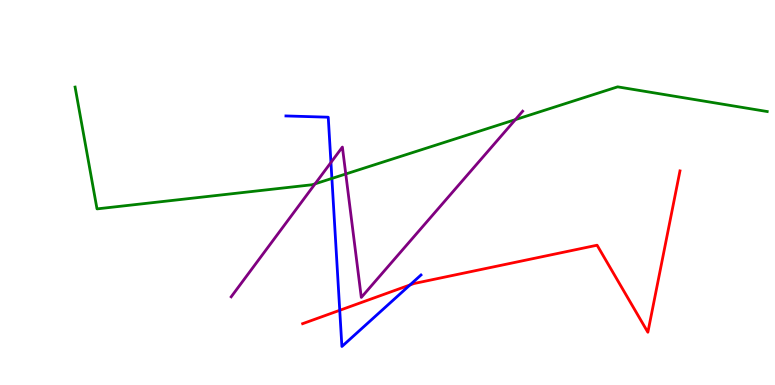[{'lines': ['blue', 'red'], 'intersections': [{'x': 4.38, 'y': 1.94}, {'x': 5.29, 'y': 2.6}]}, {'lines': ['green', 'red'], 'intersections': []}, {'lines': ['purple', 'red'], 'intersections': []}, {'lines': ['blue', 'green'], 'intersections': [{'x': 4.28, 'y': 5.37}]}, {'lines': ['blue', 'purple'], 'intersections': [{'x': 4.27, 'y': 5.78}]}, {'lines': ['green', 'purple'], 'intersections': [{'x': 4.07, 'y': 5.23}, {'x': 4.46, 'y': 5.48}, {'x': 6.65, 'y': 6.89}]}]